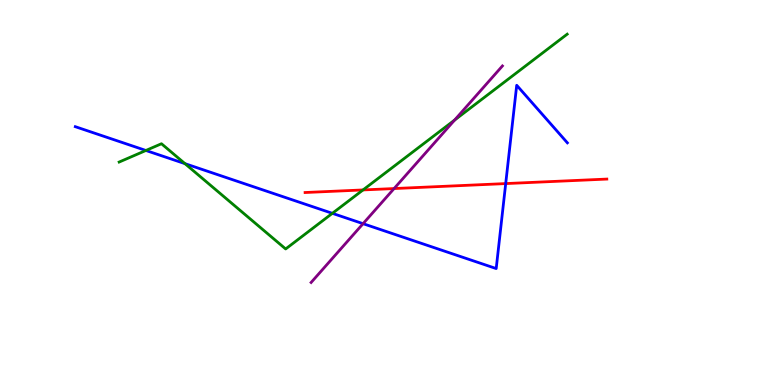[{'lines': ['blue', 'red'], 'intersections': [{'x': 6.53, 'y': 5.23}]}, {'lines': ['green', 'red'], 'intersections': [{'x': 4.68, 'y': 5.07}]}, {'lines': ['purple', 'red'], 'intersections': [{'x': 5.09, 'y': 5.1}]}, {'lines': ['blue', 'green'], 'intersections': [{'x': 1.88, 'y': 6.09}, {'x': 2.39, 'y': 5.75}, {'x': 4.29, 'y': 4.46}]}, {'lines': ['blue', 'purple'], 'intersections': [{'x': 4.68, 'y': 4.19}]}, {'lines': ['green', 'purple'], 'intersections': [{'x': 5.87, 'y': 6.88}]}]